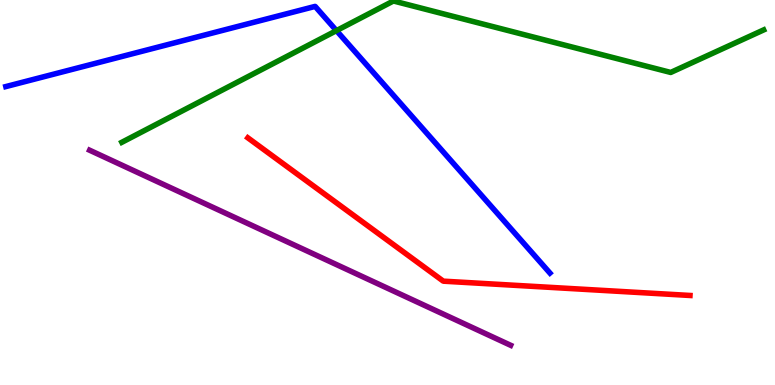[{'lines': ['blue', 'red'], 'intersections': []}, {'lines': ['green', 'red'], 'intersections': []}, {'lines': ['purple', 'red'], 'intersections': []}, {'lines': ['blue', 'green'], 'intersections': [{'x': 4.34, 'y': 9.2}]}, {'lines': ['blue', 'purple'], 'intersections': []}, {'lines': ['green', 'purple'], 'intersections': []}]